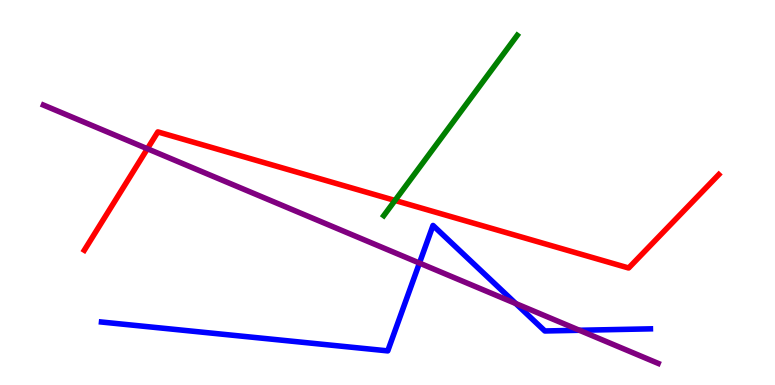[{'lines': ['blue', 'red'], 'intersections': []}, {'lines': ['green', 'red'], 'intersections': [{'x': 5.1, 'y': 4.79}]}, {'lines': ['purple', 'red'], 'intersections': [{'x': 1.9, 'y': 6.14}]}, {'lines': ['blue', 'green'], 'intersections': []}, {'lines': ['blue', 'purple'], 'intersections': [{'x': 5.41, 'y': 3.17}, {'x': 6.66, 'y': 2.12}, {'x': 7.48, 'y': 1.42}]}, {'lines': ['green', 'purple'], 'intersections': []}]